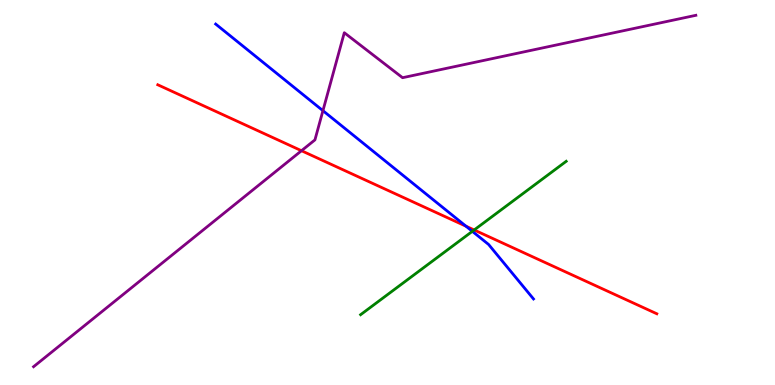[{'lines': ['blue', 'red'], 'intersections': [{'x': 6.01, 'y': 4.12}]}, {'lines': ['green', 'red'], 'intersections': [{'x': 6.12, 'y': 4.03}]}, {'lines': ['purple', 'red'], 'intersections': [{'x': 3.89, 'y': 6.09}]}, {'lines': ['blue', 'green'], 'intersections': [{'x': 6.09, 'y': 3.99}]}, {'lines': ['blue', 'purple'], 'intersections': [{'x': 4.17, 'y': 7.13}]}, {'lines': ['green', 'purple'], 'intersections': []}]